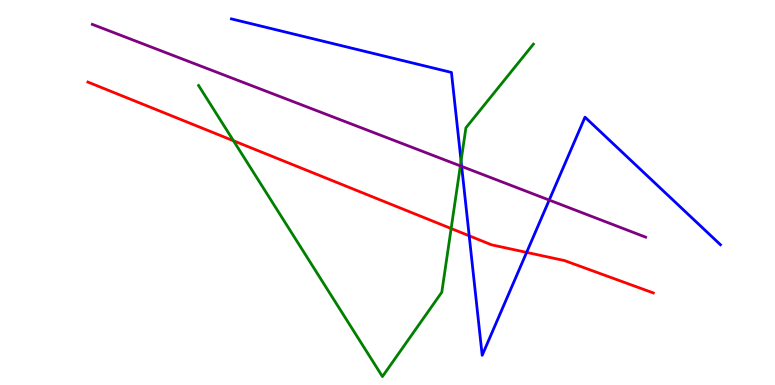[{'lines': ['blue', 'red'], 'intersections': [{'x': 6.05, 'y': 3.88}, {'x': 6.8, 'y': 3.44}]}, {'lines': ['green', 'red'], 'intersections': [{'x': 3.01, 'y': 6.34}, {'x': 5.82, 'y': 4.06}]}, {'lines': ['purple', 'red'], 'intersections': []}, {'lines': ['blue', 'green'], 'intersections': [{'x': 5.95, 'y': 5.82}]}, {'lines': ['blue', 'purple'], 'intersections': [{'x': 5.96, 'y': 5.68}, {'x': 7.09, 'y': 4.8}]}, {'lines': ['green', 'purple'], 'intersections': [{'x': 5.94, 'y': 5.69}]}]